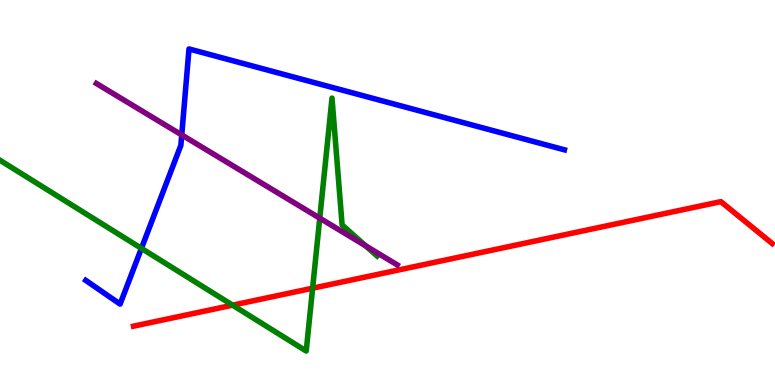[{'lines': ['blue', 'red'], 'intersections': []}, {'lines': ['green', 'red'], 'intersections': [{'x': 3.0, 'y': 2.07}, {'x': 4.03, 'y': 2.51}]}, {'lines': ['purple', 'red'], 'intersections': []}, {'lines': ['blue', 'green'], 'intersections': [{'x': 1.82, 'y': 3.55}]}, {'lines': ['blue', 'purple'], 'intersections': [{'x': 2.35, 'y': 6.5}]}, {'lines': ['green', 'purple'], 'intersections': [{'x': 4.13, 'y': 4.33}, {'x': 4.72, 'y': 3.61}]}]